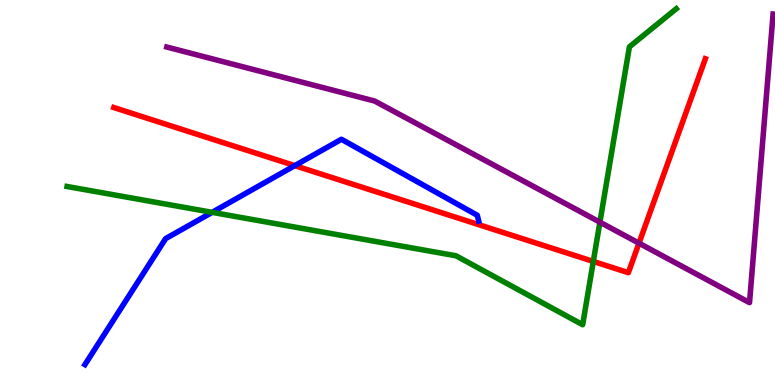[{'lines': ['blue', 'red'], 'intersections': [{'x': 3.8, 'y': 5.7}]}, {'lines': ['green', 'red'], 'intersections': [{'x': 7.66, 'y': 3.21}]}, {'lines': ['purple', 'red'], 'intersections': [{'x': 8.24, 'y': 3.68}]}, {'lines': ['blue', 'green'], 'intersections': [{'x': 2.74, 'y': 4.48}]}, {'lines': ['blue', 'purple'], 'intersections': []}, {'lines': ['green', 'purple'], 'intersections': [{'x': 7.74, 'y': 4.23}]}]